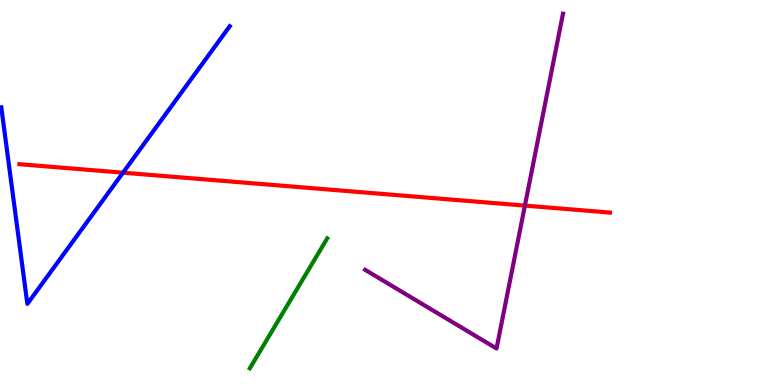[{'lines': ['blue', 'red'], 'intersections': [{'x': 1.59, 'y': 5.51}]}, {'lines': ['green', 'red'], 'intersections': []}, {'lines': ['purple', 'red'], 'intersections': [{'x': 6.77, 'y': 4.66}]}, {'lines': ['blue', 'green'], 'intersections': []}, {'lines': ['blue', 'purple'], 'intersections': []}, {'lines': ['green', 'purple'], 'intersections': []}]